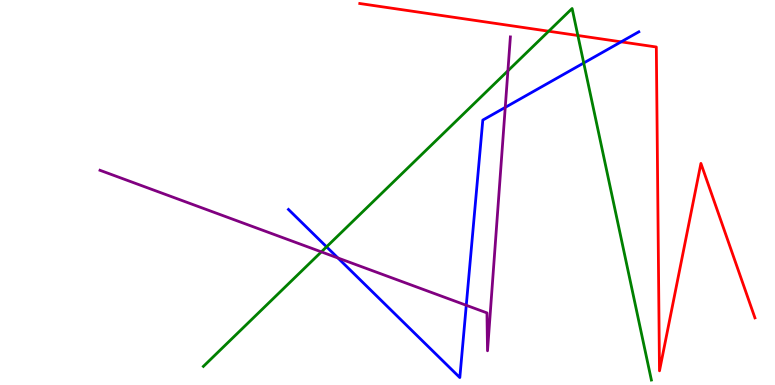[{'lines': ['blue', 'red'], 'intersections': [{'x': 8.01, 'y': 8.91}]}, {'lines': ['green', 'red'], 'intersections': [{'x': 7.08, 'y': 9.19}, {'x': 7.46, 'y': 9.08}]}, {'lines': ['purple', 'red'], 'intersections': []}, {'lines': ['blue', 'green'], 'intersections': [{'x': 4.21, 'y': 3.59}, {'x': 7.53, 'y': 8.36}]}, {'lines': ['blue', 'purple'], 'intersections': [{'x': 4.36, 'y': 3.3}, {'x': 6.02, 'y': 2.07}, {'x': 6.52, 'y': 7.21}]}, {'lines': ['green', 'purple'], 'intersections': [{'x': 4.15, 'y': 3.46}, {'x': 6.55, 'y': 8.16}]}]